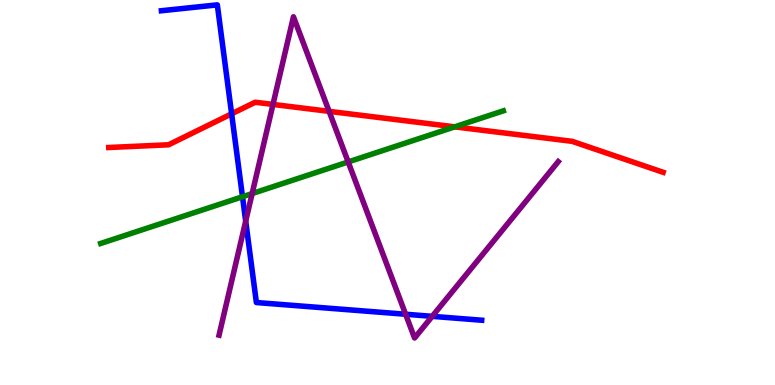[{'lines': ['blue', 'red'], 'intersections': [{'x': 2.99, 'y': 7.04}]}, {'lines': ['green', 'red'], 'intersections': [{'x': 5.87, 'y': 6.71}]}, {'lines': ['purple', 'red'], 'intersections': [{'x': 3.52, 'y': 7.29}, {'x': 4.25, 'y': 7.11}]}, {'lines': ['blue', 'green'], 'intersections': [{'x': 3.13, 'y': 4.89}]}, {'lines': ['blue', 'purple'], 'intersections': [{'x': 3.17, 'y': 4.26}, {'x': 5.23, 'y': 1.84}, {'x': 5.58, 'y': 1.78}]}, {'lines': ['green', 'purple'], 'intersections': [{'x': 3.25, 'y': 4.97}, {'x': 4.49, 'y': 5.79}]}]